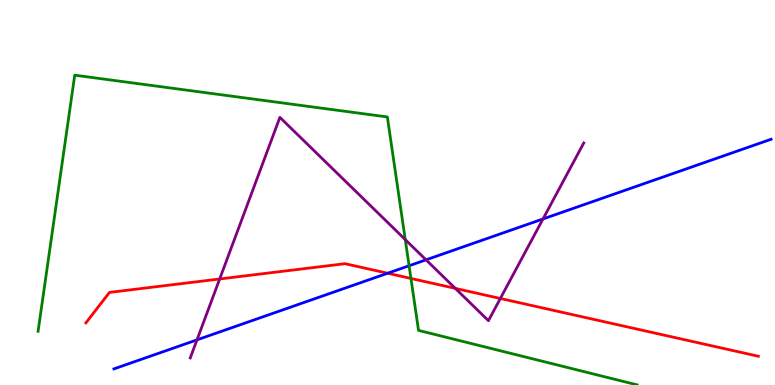[{'lines': ['blue', 'red'], 'intersections': [{'x': 5.0, 'y': 2.9}]}, {'lines': ['green', 'red'], 'intersections': [{'x': 5.3, 'y': 2.77}]}, {'lines': ['purple', 'red'], 'intersections': [{'x': 2.83, 'y': 2.75}, {'x': 5.87, 'y': 2.51}, {'x': 6.46, 'y': 2.25}]}, {'lines': ['blue', 'green'], 'intersections': [{'x': 5.28, 'y': 3.1}]}, {'lines': ['blue', 'purple'], 'intersections': [{'x': 2.54, 'y': 1.17}, {'x': 5.5, 'y': 3.25}, {'x': 7.01, 'y': 4.31}]}, {'lines': ['green', 'purple'], 'intersections': [{'x': 5.23, 'y': 3.78}]}]